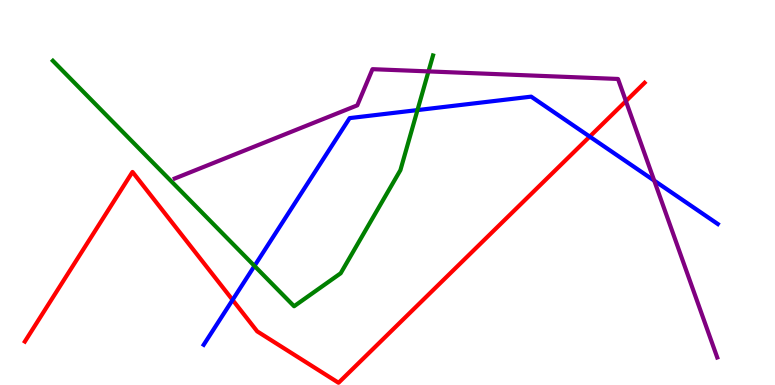[{'lines': ['blue', 'red'], 'intersections': [{'x': 3.0, 'y': 2.21}, {'x': 7.61, 'y': 6.45}]}, {'lines': ['green', 'red'], 'intersections': []}, {'lines': ['purple', 'red'], 'intersections': [{'x': 8.08, 'y': 7.37}]}, {'lines': ['blue', 'green'], 'intersections': [{'x': 3.28, 'y': 3.09}, {'x': 5.39, 'y': 7.14}]}, {'lines': ['blue', 'purple'], 'intersections': [{'x': 8.44, 'y': 5.31}]}, {'lines': ['green', 'purple'], 'intersections': [{'x': 5.53, 'y': 8.15}]}]